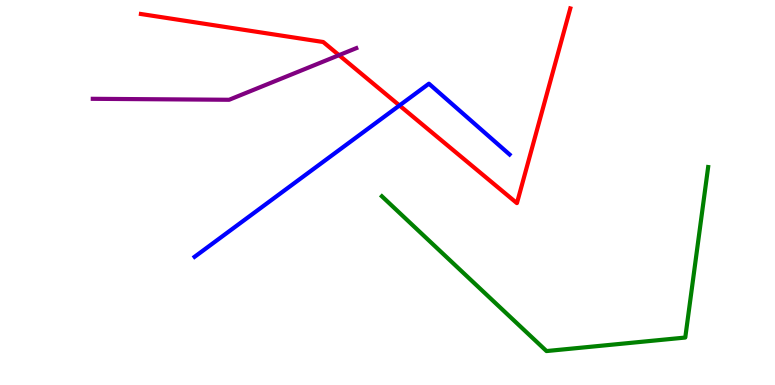[{'lines': ['blue', 'red'], 'intersections': [{'x': 5.15, 'y': 7.26}]}, {'lines': ['green', 'red'], 'intersections': []}, {'lines': ['purple', 'red'], 'intersections': [{'x': 4.37, 'y': 8.57}]}, {'lines': ['blue', 'green'], 'intersections': []}, {'lines': ['blue', 'purple'], 'intersections': []}, {'lines': ['green', 'purple'], 'intersections': []}]